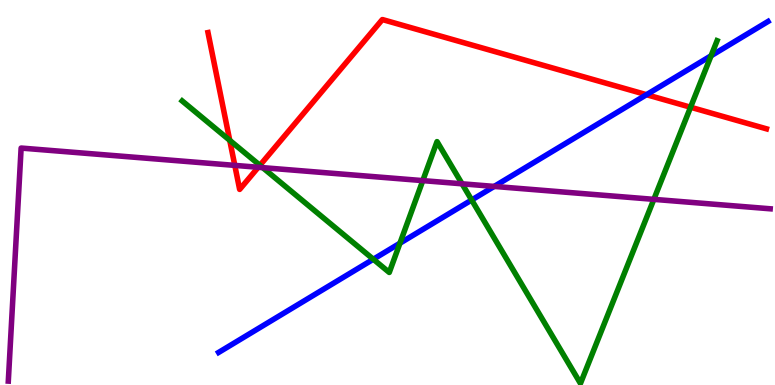[{'lines': ['blue', 'red'], 'intersections': [{'x': 8.34, 'y': 7.54}]}, {'lines': ['green', 'red'], 'intersections': [{'x': 2.96, 'y': 6.36}, {'x': 3.35, 'y': 5.71}, {'x': 8.91, 'y': 7.21}]}, {'lines': ['purple', 'red'], 'intersections': [{'x': 3.03, 'y': 5.7}, {'x': 3.33, 'y': 5.65}]}, {'lines': ['blue', 'green'], 'intersections': [{'x': 4.82, 'y': 3.27}, {'x': 5.16, 'y': 3.68}, {'x': 6.09, 'y': 4.81}, {'x': 9.18, 'y': 8.55}]}, {'lines': ['blue', 'purple'], 'intersections': [{'x': 6.38, 'y': 5.16}]}, {'lines': ['green', 'purple'], 'intersections': [{'x': 3.39, 'y': 5.65}, {'x': 5.46, 'y': 5.31}, {'x': 5.96, 'y': 5.23}, {'x': 8.44, 'y': 4.82}]}]